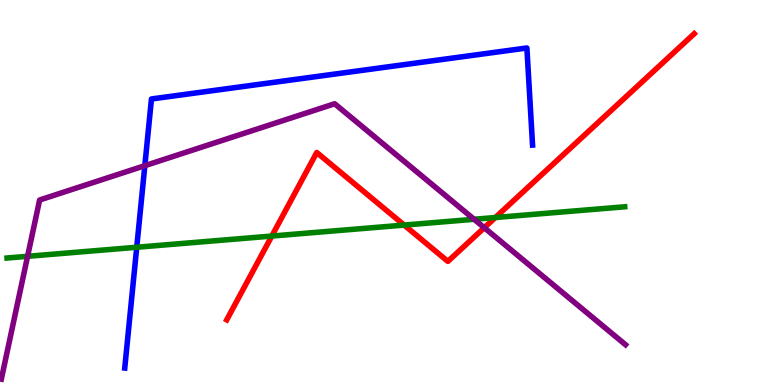[{'lines': ['blue', 'red'], 'intersections': []}, {'lines': ['green', 'red'], 'intersections': [{'x': 3.51, 'y': 3.87}, {'x': 5.21, 'y': 4.15}, {'x': 6.39, 'y': 4.35}]}, {'lines': ['purple', 'red'], 'intersections': [{'x': 6.25, 'y': 4.09}]}, {'lines': ['blue', 'green'], 'intersections': [{'x': 1.76, 'y': 3.58}]}, {'lines': ['blue', 'purple'], 'intersections': [{'x': 1.87, 'y': 5.7}]}, {'lines': ['green', 'purple'], 'intersections': [{'x': 0.356, 'y': 3.34}, {'x': 6.12, 'y': 4.3}]}]